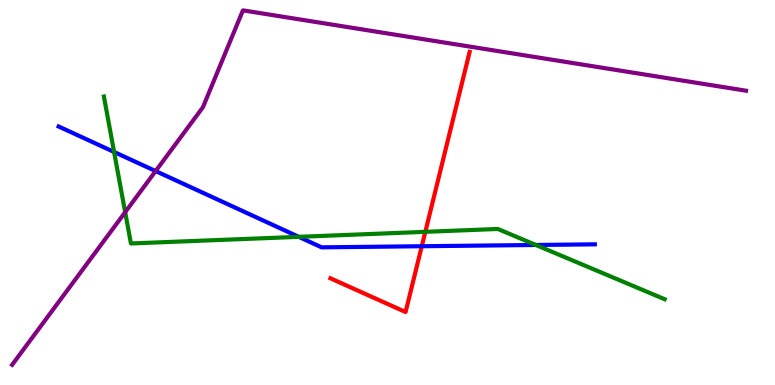[{'lines': ['blue', 'red'], 'intersections': [{'x': 5.44, 'y': 3.6}]}, {'lines': ['green', 'red'], 'intersections': [{'x': 5.49, 'y': 3.98}]}, {'lines': ['purple', 'red'], 'intersections': []}, {'lines': ['blue', 'green'], 'intersections': [{'x': 1.47, 'y': 6.05}, {'x': 3.85, 'y': 3.85}, {'x': 6.91, 'y': 3.64}]}, {'lines': ['blue', 'purple'], 'intersections': [{'x': 2.01, 'y': 5.56}]}, {'lines': ['green', 'purple'], 'intersections': [{'x': 1.62, 'y': 4.49}]}]